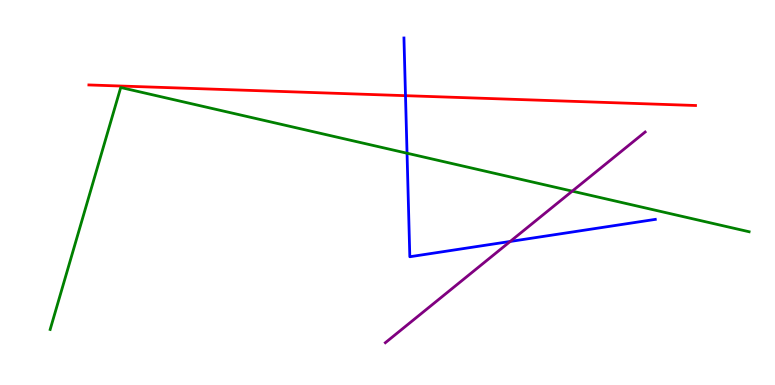[{'lines': ['blue', 'red'], 'intersections': [{'x': 5.23, 'y': 7.51}]}, {'lines': ['green', 'red'], 'intersections': []}, {'lines': ['purple', 'red'], 'intersections': []}, {'lines': ['blue', 'green'], 'intersections': [{'x': 5.25, 'y': 6.02}]}, {'lines': ['blue', 'purple'], 'intersections': [{'x': 6.58, 'y': 3.73}]}, {'lines': ['green', 'purple'], 'intersections': [{'x': 7.38, 'y': 5.04}]}]